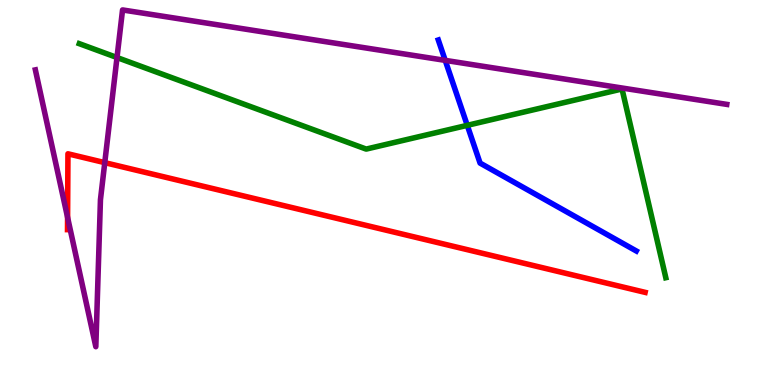[{'lines': ['blue', 'red'], 'intersections': []}, {'lines': ['green', 'red'], 'intersections': []}, {'lines': ['purple', 'red'], 'intersections': [{'x': 0.872, 'y': 4.35}, {'x': 1.35, 'y': 5.78}]}, {'lines': ['blue', 'green'], 'intersections': [{'x': 6.03, 'y': 6.74}]}, {'lines': ['blue', 'purple'], 'intersections': [{'x': 5.74, 'y': 8.43}]}, {'lines': ['green', 'purple'], 'intersections': [{'x': 1.51, 'y': 8.51}]}]